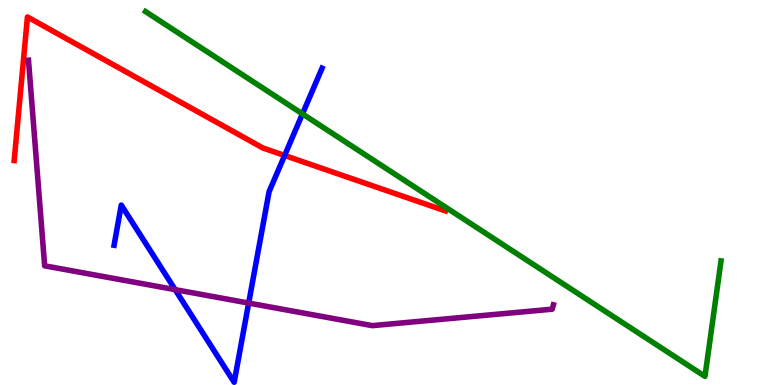[{'lines': ['blue', 'red'], 'intersections': [{'x': 3.67, 'y': 5.96}]}, {'lines': ['green', 'red'], 'intersections': []}, {'lines': ['purple', 'red'], 'intersections': []}, {'lines': ['blue', 'green'], 'intersections': [{'x': 3.9, 'y': 7.04}]}, {'lines': ['blue', 'purple'], 'intersections': [{'x': 2.26, 'y': 2.48}, {'x': 3.21, 'y': 2.13}]}, {'lines': ['green', 'purple'], 'intersections': []}]